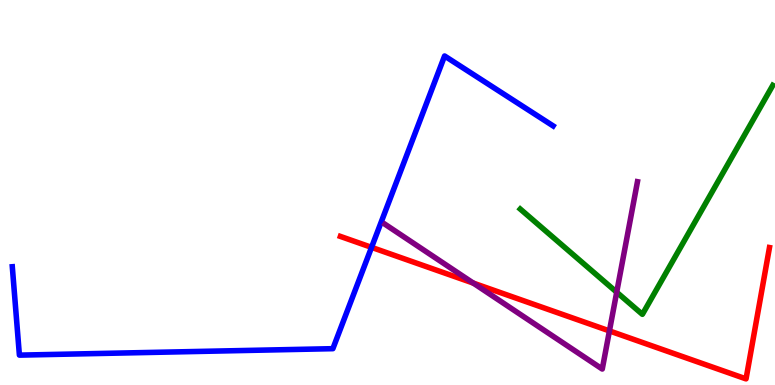[{'lines': ['blue', 'red'], 'intersections': [{'x': 4.79, 'y': 3.58}]}, {'lines': ['green', 'red'], 'intersections': []}, {'lines': ['purple', 'red'], 'intersections': [{'x': 6.11, 'y': 2.65}, {'x': 7.86, 'y': 1.41}]}, {'lines': ['blue', 'green'], 'intersections': []}, {'lines': ['blue', 'purple'], 'intersections': []}, {'lines': ['green', 'purple'], 'intersections': [{'x': 7.96, 'y': 2.41}]}]